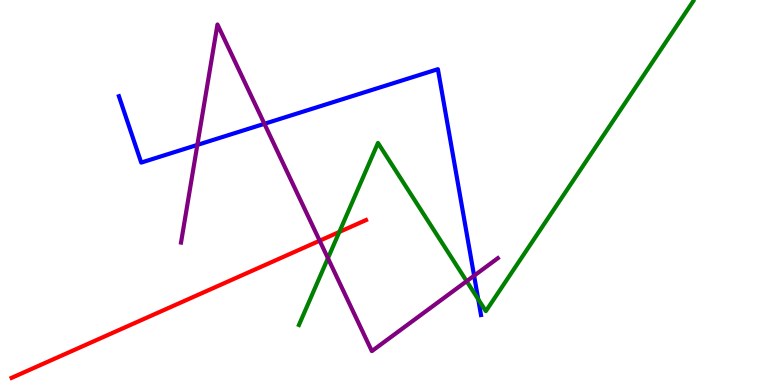[{'lines': ['blue', 'red'], 'intersections': []}, {'lines': ['green', 'red'], 'intersections': [{'x': 4.38, 'y': 3.98}]}, {'lines': ['purple', 'red'], 'intersections': [{'x': 4.12, 'y': 3.75}]}, {'lines': ['blue', 'green'], 'intersections': [{'x': 6.17, 'y': 2.23}]}, {'lines': ['blue', 'purple'], 'intersections': [{'x': 2.55, 'y': 6.24}, {'x': 3.41, 'y': 6.78}, {'x': 6.12, 'y': 2.84}]}, {'lines': ['green', 'purple'], 'intersections': [{'x': 4.23, 'y': 3.29}, {'x': 6.02, 'y': 2.7}]}]